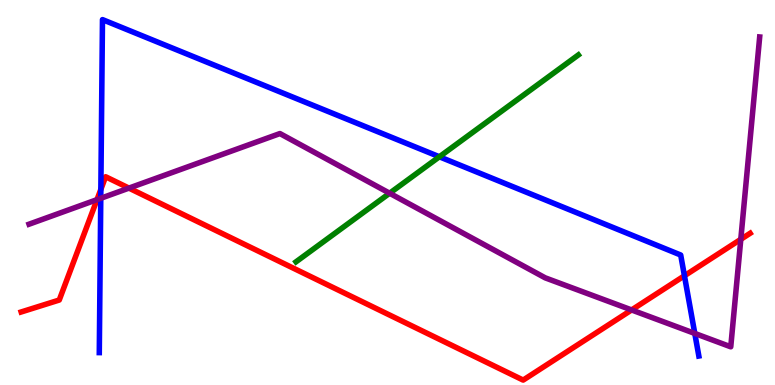[{'lines': ['blue', 'red'], 'intersections': [{'x': 1.3, 'y': 5.08}, {'x': 8.83, 'y': 2.84}]}, {'lines': ['green', 'red'], 'intersections': []}, {'lines': ['purple', 'red'], 'intersections': [{'x': 1.25, 'y': 4.81}, {'x': 1.66, 'y': 5.11}, {'x': 8.15, 'y': 1.95}, {'x': 9.56, 'y': 3.78}]}, {'lines': ['blue', 'green'], 'intersections': [{'x': 5.67, 'y': 5.93}]}, {'lines': ['blue', 'purple'], 'intersections': [{'x': 1.3, 'y': 4.85}, {'x': 8.97, 'y': 1.34}]}, {'lines': ['green', 'purple'], 'intersections': [{'x': 5.03, 'y': 4.98}]}]